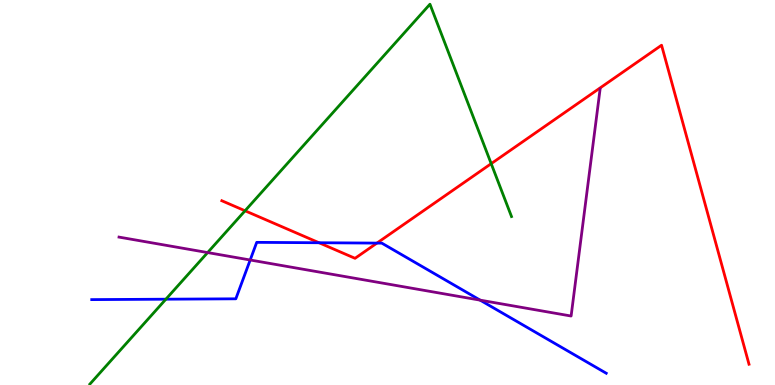[{'lines': ['blue', 'red'], 'intersections': [{'x': 4.12, 'y': 3.7}, {'x': 4.86, 'y': 3.69}]}, {'lines': ['green', 'red'], 'intersections': [{'x': 3.16, 'y': 4.53}, {'x': 6.34, 'y': 5.75}]}, {'lines': ['purple', 'red'], 'intersections': []}, {'lines': ['blue', 'green'], 'intersections': [{'x': 2.14, 'y': 2.23}]}, {'lines': ['blue', 'purple'], 'intersections': [{'x': 3.23, 'y': 3.25}, {'x': 6.2, 'y': 2.2}]}, {'lines': ['green', 'purple'], 'intersections': [{'x': 2.68, 'y': 3.44}]}]